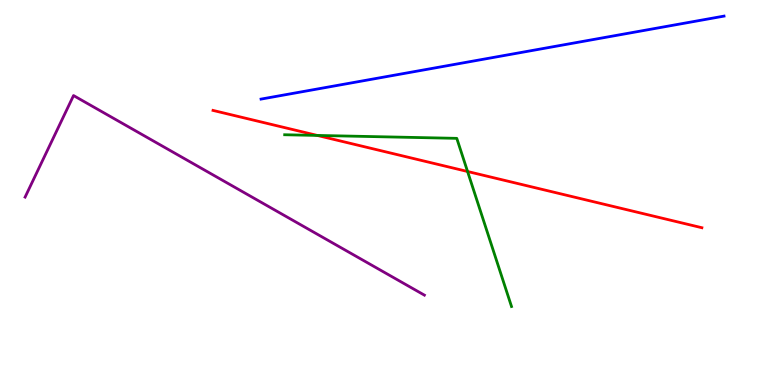[{'lines': ['blue', 'red'], 'intersections': []}, {'lines': ['green', 'red'], 'intersections': [{'x': 4.09, 'y': 6.48}, {'x': 6.03, 'y': 5.55}]}, {'lines': ['purple', 'red'], 'intersections': []}, {'lines': ['blue', 'green'], 'intersections': []}, {'lines': ['blue', 'purple'], 'intersections': []}, {'lines': ['green', 'purple'], 'intersections': []}]